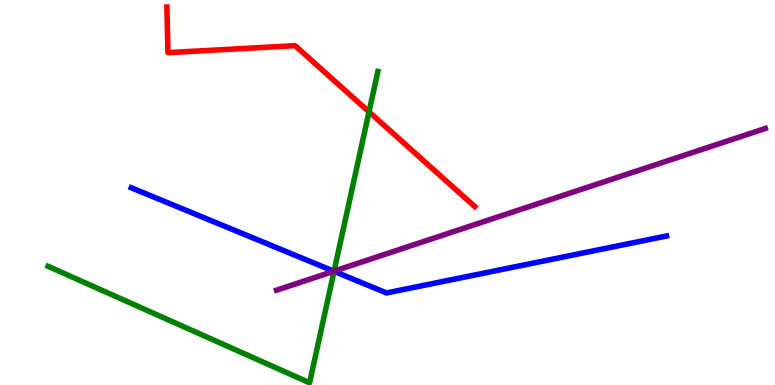[{'lines': ['blue', 'red'], 'intersections': []}, {'lines': ['green', 'red'], 'intersections': [{'x': 4.76, 'y': 7.09}]}, {'lines': ['purple', 'red'], 'intersections': []}, {'lines': ['blue', 'green'], 'intersections': [{'x': 4.31, 'y': 2.95}]}, {'lines': ['blue', 'purple'], 'intersections': [{'x': 4.31, 'y': 2.95}]}, {'lines': ['green', 'purple'], 'intersections': [{'x': 4.31, 'y': 2.96}]}]